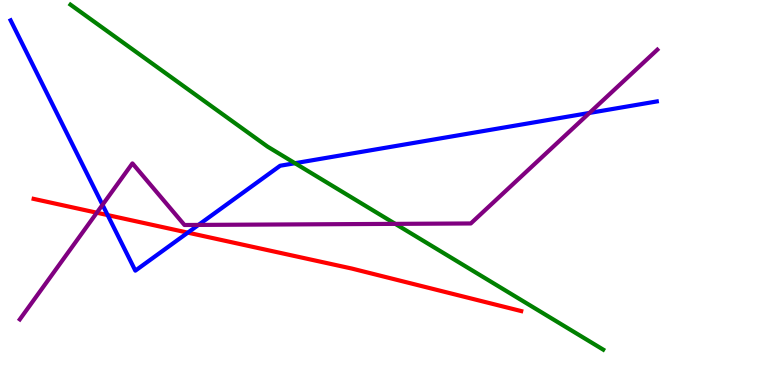[{'lines': ['blue', 'red'], 'intersections': [{'x': 1.39, 'y': 4.41}, {'x': 2.42, 'y': 3.96}]}, {'lines': ['green', 'red'], 'intersections': []}, {'lines': ['purple', 'red'], 'intersections': [{'x': 1.25, 'y': 4.47}]}, {'lines': ['blue', 'green'], 'intersections': [{'x': 3.81, 'y': 5.76}]}, {'lines': ['blue', 'purple'], 'intersections': [{'x': 1.32, 'y': 4.68}, {'x': 2.56, 'y': 4.16}, {'x': 7.61, 'y': 7.07}]}, {'lines': ['green', 'purple'], 'intersections': [{'x': 5.1, 'y': 4.19}]}]